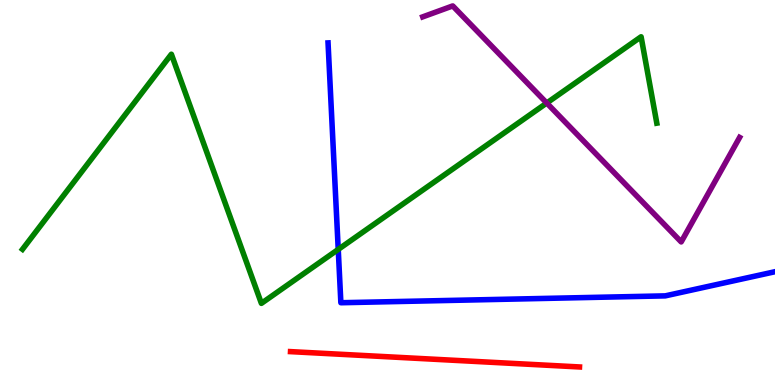[{'lines': ['blue', 'red'], 'intersections': []}, {'lines': ['green', 'red'], 'intersections': []}, {'lines': ['purple', 'red'], 'intersections': []}, {'lines': ['blue', 'green'], 'intersections': [{'x': 4.36, 'y': 3.52}]}, {'lines': ['blue', 'purple'], 'intersections': []}, {'lines': ['green', 'purple'], 'intersections': [{'x': 7.05, 'y': 7.32}]}]